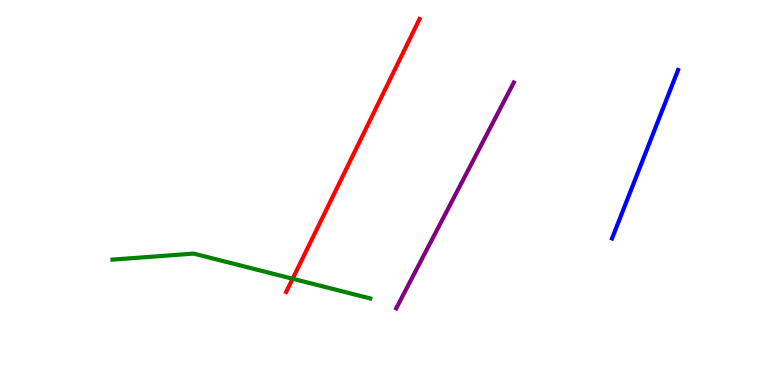[{'lines': ['blue', 'red'], 'intersections': []}, {'lines': ['green', 'red'], 'intersections': [{'x': 3.78, 'y': 2.76}]}, {'lines': ['purple', 'red'], 'intersections': []}, {'lines': ['blue', 'green'], 'intersections': []}, {'lines': ['blue', 'purple'], 'intersections': []}, {'lines': ['green', 'purple'], 'intersections': []}]